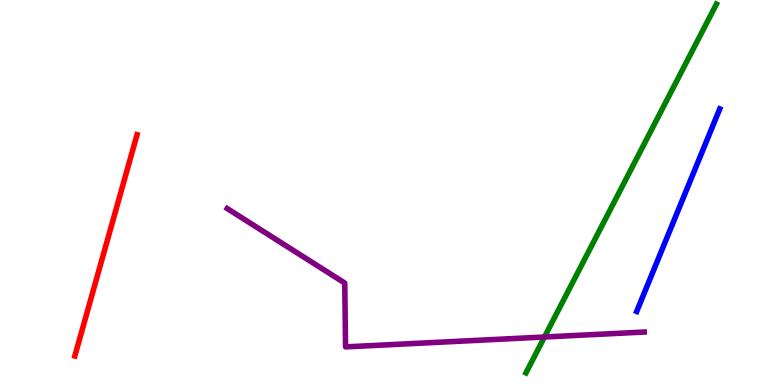[{'lines': ['blue', 'red'], 'intersections': []}, {'lines': ['green', 'red'], 'intersections': []}, {'lines': ['purple', 'red'], 'intersections': []}, {'lines': ['blue', 'green'], 'intersections': []}, {'lines': ['blue', 'purple'], 'intersections': []}, {'lines': ['green', 'purple'], 'intersections': [{'x': 7.03, 'y': 1.25}]}]